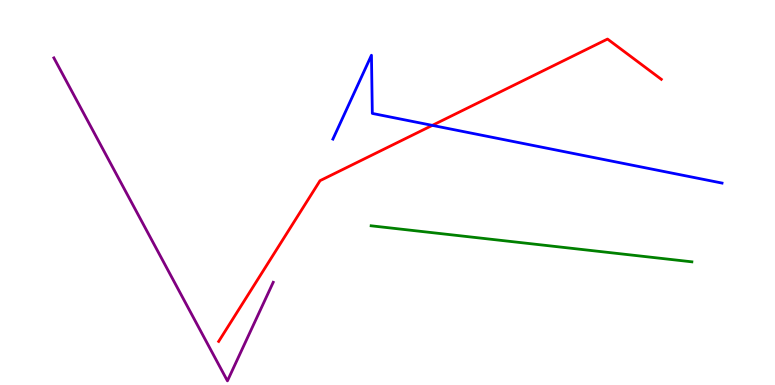[{'lines': ['blue', 'red'], 'intersections': [{'x': 5.58, 'y': 6.74}]}, {'lines': ['green', 'red'], 'intersections': []}, {'lines': ['purple', 'red'], 'intersections': []}, {'lines': ['blue', 'green'], 'intersections': []}, {'lines': ['blue', 'purple'], 'intersections': []}, {'lines': ['green', 'purple'], 'intersections': []}]